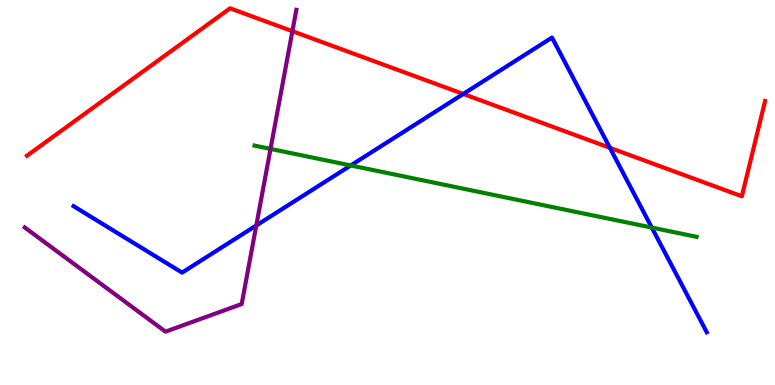[{'lines': ['blue', 'red'], 'intersections': [{'x': 5.98, 'y': 7.56}, {'x': 7.87, 'y': 6.16}]}, {'lines': ['green', 'red'], 'intersections': []}, {'lines': ['purple', 'red'], 'intersections': [{'x': 3.77, 'y': 9.19}]}, {'lines': ['blue', 'green'], 'intersections': [{'x': 4.53, 'y': 5.7}, {'x': 8.41, 'y': 4.09}]}, {'lines': ['blue', 'purple'], 'intersections': [{'x': 3.31, 'y': 4.14}]}, {'lines': ['green', 'purple'], 'intersections': [{'x': 3.49, 'y': 6.13}]}]